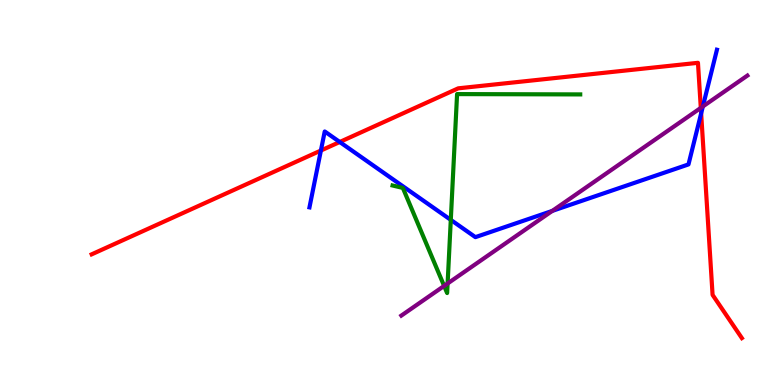[{'lines': ['blue', 'red'], 'intersections': [{'x': 4.14, 'y': 6.09}, {'x': 4.38, 'y': 6.31}, {'x': 9.05, 'y': 7.05}]}, {'lines': ['green', 'red'], 'intersections': []}, {'lines': ['purple', 'red'], 'intersections': [{'x': 9.04, 'y': 7.2}]}, {'lines': ['blue', 'green'], 'intersections': [{'x': 5.82, 'y': 4.29}]}, {'lines': ['blue', 'purple'], 'intersections': [{'x': 7.13, 'y': 4.52}, {'x': 9.07, 'y': 7.23}]}, {'lines': ['green', 'purple'], 'intersections': [{'x': 5.73, 'y': 2.57}, {'x': 5.78, 'y': 2.64}]}]